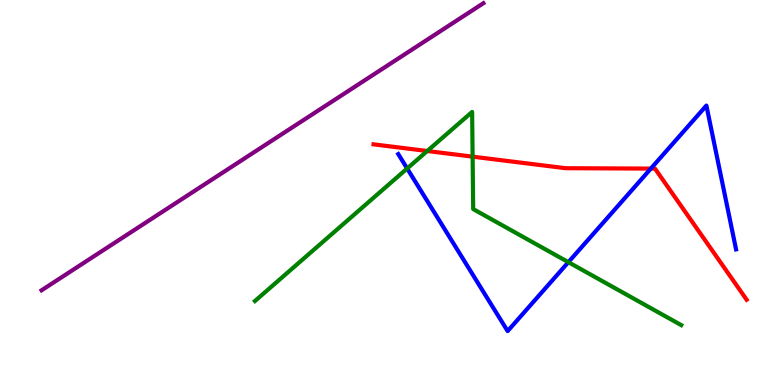[{'lines': ['blue', 'red'], 'intersections': [{'x': 8.4, 'y': 5.62}]}, {'lines': ['green', 'red'], 'intersections': [{'x': 5.51, 'y': 6.08}, {'x': 6.1, 'y': 5.93}]}, {'lines': ['purple', 'red'], 'intersections': []}, {'lines': ['blue', 'green'], 'intersections': [{'x': 5.25, 'y': 5.62}, {'x': 7.33, 'y': 3.19}]}, {'lines': ['blue', 'purple'], 'intersections': []}, {'lines': ['green', 'purple'], 'intersections': []}]